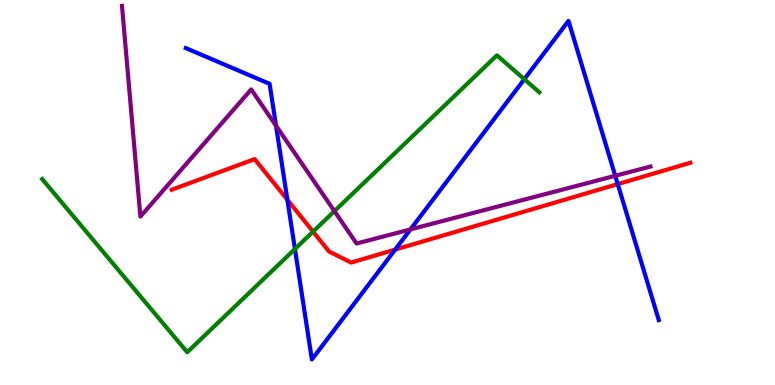[{'lines': ['blue', 'red'], 'intersections': [{'x': 3.71, 'y': 4.81}, {'x': 5.1, 'y': 3.52}, {'x': 7.97, 'y': 5.22}]}, {'lines': ['green', 'red'], 'intersections': [{'x': 4.04, 'y': 3.98}]}, {'lines': ['purple', 'red'], 'intersections': []}, {'lines': ['blue', 'green'], 'intersections': [{'x': 3.81, 'y': 3.53}, {'x': 6.77, 'y': 7.94}]}, {'lines': ['blue', 'purple'], 'intersections': [{'x': 3.56, 'y': 6.73}, {'x': 5.3, 'y': 4.04}, {'x': 7.94, 'y': 5.43}]}, {'lines': ['green', 'purple'], 'intersections': [{'x': 4.32, 'y': 4.52}]}]